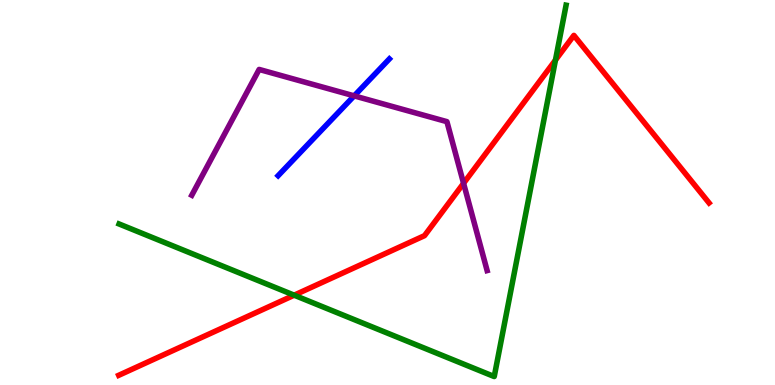[{'lines': ['blue', 'red'], 'intersections': []}, {'lines': ['green', 'red'], 'intersections': [{'x': 3.8, 'y': 2.33}, {'x': 7.17, 'y': 8.44}]}, {'lines': ['purple', 'red'], 'intersections': [{'x': 5.98, 'y': 5.24}]}, {'lines': ['blue', 'green'], 'intersections': []}, {'lines': ['blue', 'purple'], 'intersections': [{'x': 4.57, 'y': 7.51}]}, {'lines': ['green', 'purple'], 'intersections': []}]